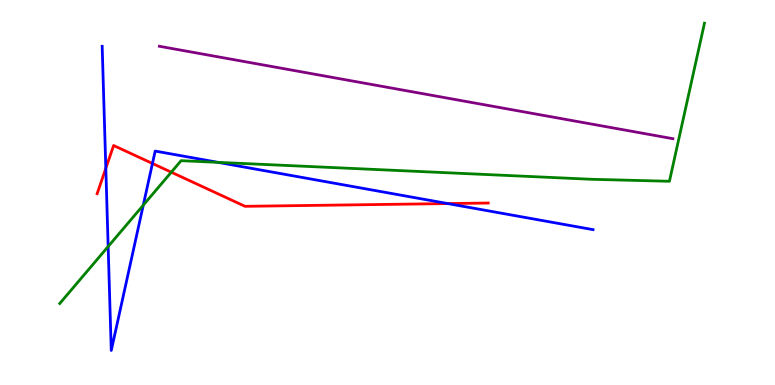[{'lines': ['blue', 'red'], 'intersections': [{'x': 1.37, 'y': 5.63}, {'x': 1.97, 'y': 5.75}, {'x': 5.78, 'y': 4.71}]}, {'lines': ['green', 'red'], 'intersections': [{'x': 2.21, 'y': 5.53}]}, {'lines': ['purple', 'red'], 'intersections': []}, {'lines': ['blue', 'green'], 'intersections': [{'x': 1.4, 'y': 3.6}, {'x': 1.85, 'y': 4.67}, {'x': 2.81, 'y': 5.78}]}, {'lines': ['blue', 'purple'], 'intersections': []}, {'lines': ['green', 'purple'], 'intersections': []}]